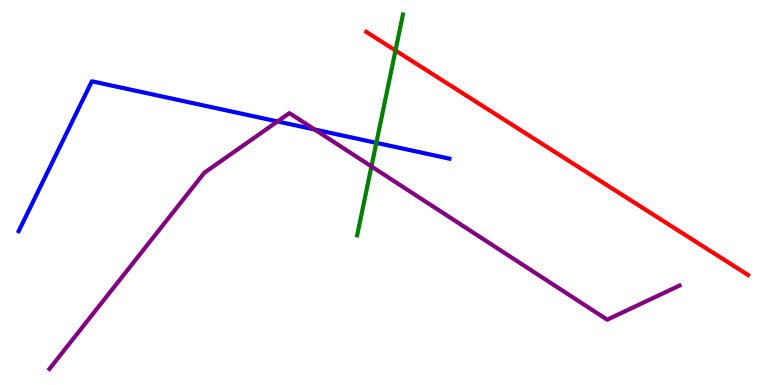[{'lines': ['blue', 'red'], 'intersections': []}, {'lines': ['green', 'red'], 'intersections': [{'x': 5.1, 'y': 8.69}]}, {'lines': ['purple', 'red'], 'intersections': []}, {'lines': ['blue', 'green'], 'intersections': [{'x': 4.86, 'y': 6.29}]}, {'lines': ['blue', 'purple'], 'intersections': [{'x': 3.58, 'y': 6.85}, {'x': 4.06, 'y': 6.64}]}, {'lines': ['green', 'purple'], 'intersections': [{'x': 4.79, 'y': 5.68}]}]